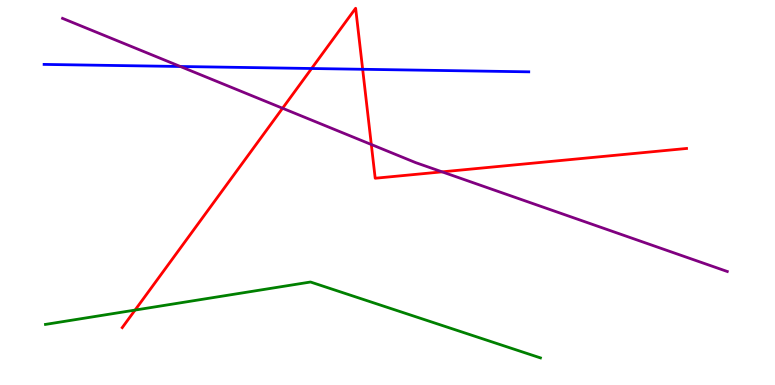[{'lines': ['blue', 'red'], 'intersections': [{'x': 4.02, 'y': 8.22}, {'x': 4.68, 'y': 8.2}]}, {'lines': ['green', 'red'], 'intersections': [{'x': 1.74, 'y': 1.95}]}, {'lines': ['purple', 'red'], 'intersections': [{'x': 3.65, 'y': 7.19}, {'x': 4.79, 'y': 6.25}, {'x': 5.7, 'y': 5.54}]}, {'lines': ['blue', 'green'], 'intersections': []}, {'lines': ['blue', 'purple'], 'intersections': [{'x': 2.33, 'y': 8.27}]}, {'lines': ['green', 'purple'], 'intersections': []}]